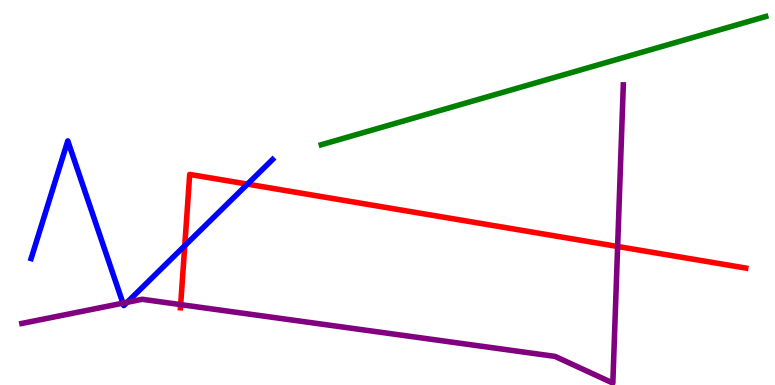[{'lines': ['blue', 'red'], 'intersections': [{'x': 2.38, 'y': 3.62}, {'x': 3.19, 'y': 5.22}]}, {'lines': ['green', 'red'], 'intersections': []}, {'lines': ['purple', 'red'], 'intersections': [{'x': 2.33, 'y': 2.09}, {'x': 7.97, 'y': 3.6}]}, {'lines': ['blue', 'green'], 'intersections': []}, {'lines': ['blue', 'purple'], 'intersections': [{'x': 1.59, 'y': 2.13}, {'x': 1.64, 'y': 2.15}]}, {'lines': ['green', 'purple'], 'intersections': []}]